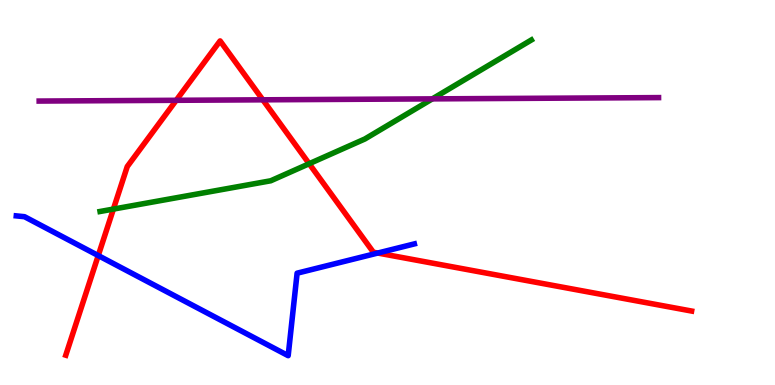[{'lines': ['blue', 'red'], 'intersections': [{'x': 1.27, 'y': 3.36}, {'x': 4.87, 'y': 3.43}]}, {'lines': ['green', 'red'], 'intersections': [{'x': 1.46, 'y': 4.57}, {'x': 3.99, 'y': 5.75}]}, {'lines': ['purple', 'red'], 'intersections': [{'x': 2.27, 'y': 7.39}, {'x': 3.39, 'y': 7.41}]}, {'lines': ['blue', 'green'], 'intersections': []}, {'lines': ['blue', 'purple'], 'intersections': []}, {'lines': ['green', 'purple'], 'intersections': [{'x': 5.58, 'y': 7.43}]}]